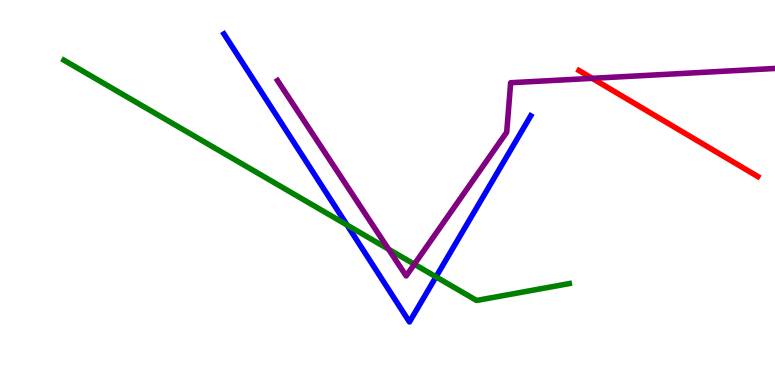[{'lines': ['blue', 'red'], 'intersections': []}, {'lines': ['green', 'red'], 'intersections': []}, {'lines': ['purple', 'red'], 'intersections': [{'x': 7.64, 'y': 7.97}]}, {'lines': ['blue', 'green'], 'intersections': [{'x': 4.48, 'y': 4.15}, {'x': 5.63, 'y': 2.81}]}, {'lines': ['blue', 'purple'], 'intersections': []}, {'lines': ['green', 'purple'], 'intersections': [{'x': 5.01, 'y': 3.53}, {'x': 5.35, 'y': 3.14}]}]